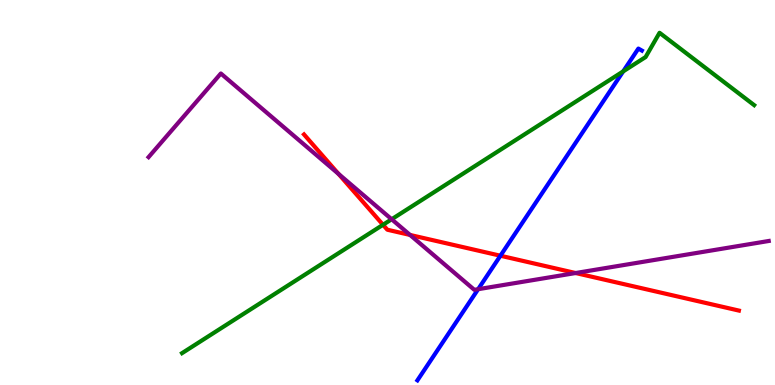[{'lines': ['blue', 'red'], 'intersections': [{'x': 6.46, 'y': 3.36}]}, {'lines': ['green', 'red'], 'intersections': [{'x': 4.94, 'y': 4.16}]}, {'lines': ['purple', 'red'], 'intersections': [{'x': 4.37, 'y': 5.48}, {'x': 5.29, 'y': 3.9}, {'x': 7.43, 'y': 2.91}]}, {'lines': ['blue', 'green'], 'intersections': [{'x': 8.04, 'y': 8.15}]}, {'lines': ['blue', 'purple'], 'intersections': [{'x': 6.17, 'y': 2.49}]}, {'lines': ['green', 'purple'], 'intersections': [{'x': 5.05, 'y': 4.3}]}]